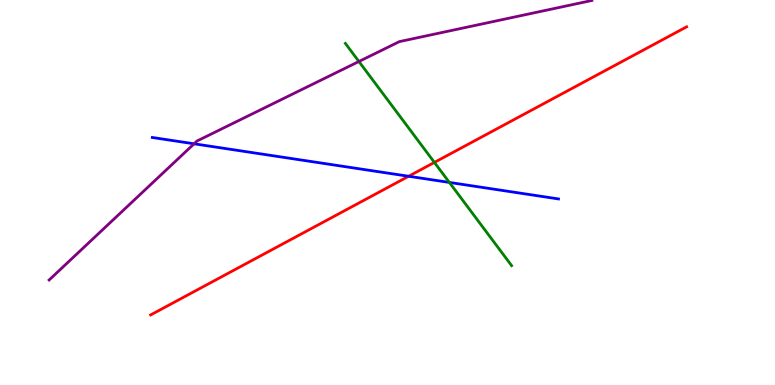[{'lines': ['blue', 'red'], 'intersections': [{'x': 5.27, 'y': 5.42}]}, {'lines': ['green', 'red'], 'intersections': [{'x': 5.61, 'y': 5.78}]}, {'lines': ['purple', 'red'], 'intersections': []}, {'lines': ['blue', 'green'], 'intersections': [{'x': 5.8, 'y': 5.26}]}, {'lines': ['blue', 'purple'], 'intersections': [{'x': 2.5, 'y': 6.26}]}, {'lines': ['green', 'purple'], 'intersections': [{'x': 4.63, 'y': 8.4}]}]